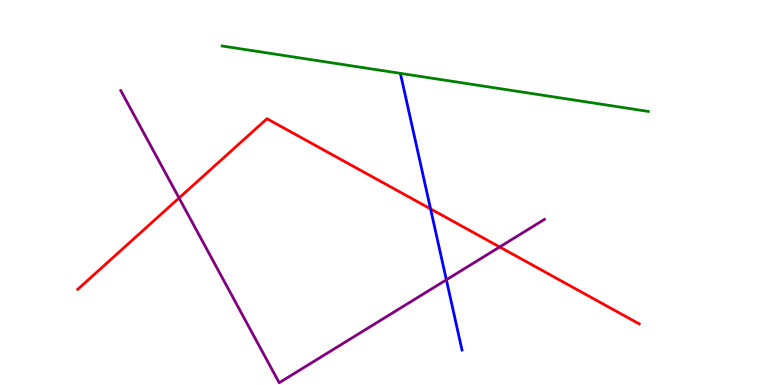[{'lines': ['blue', 'red'], 'intersections': [{'x': 5.56, 'y': 4.57}]}, {'lines': ['green', 'red'], 'intersections': []}, {'lines': ['purple', 'red'], 'intersections': [{'x': 2.31, 'y': 4.86}, {'x': 6.45, 'y': 3.59}]}, {'lines': ['blue', 'green'], 'intersections': []}, {'lines': ['blue', 'purple'], 'intersections': [{'x': 5.76, 'y': 2.73}]}, {'lines': ['green', 'purple'], 'intersections': []}]